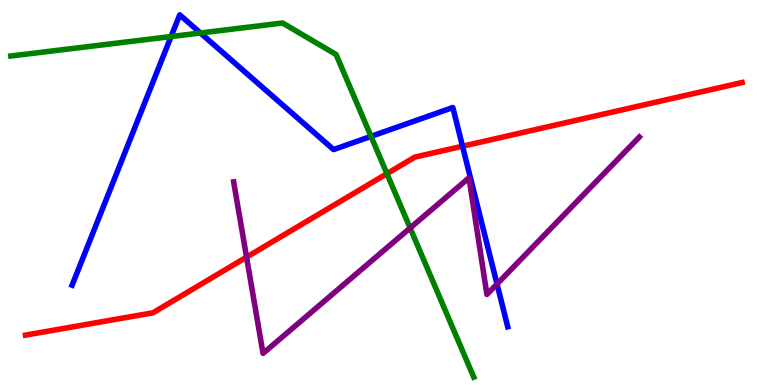[{'lines': ['blue', 'red'], 'intersections': [{'x': 5.97, 'y': 6.2}]}, {'lines': ['green', 'red'], 'intersections': [{'x': 4.99, 'y': 5.49}]}, {'lines': ['purple', 'red'], 'intersections': [{'x': 3.18, 'y': 3.32}]}, {'lines': ['blue', 'green'], 'intersections': [{'x': 2.21, 'y': 9.05}, {'x': 2.59, 'y': 9.14}, {'x': 4.79, 'y': 6.46}]}, {'lines': ['blue', 'purple'], 'intersections': [{'x': 6.41, 'y': 2.62}]}, {'lines': ['green', 'purple'], 'intersections': [{'x': 5.29, 'y': 4.08}]}]